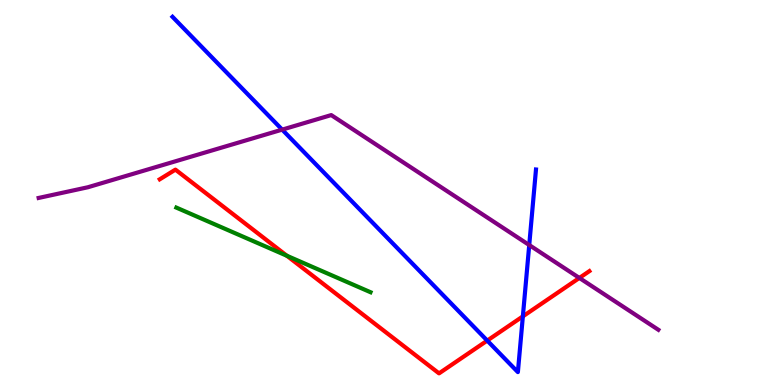[{'lines': ['blue', 'red'], 'intersections': [{'x': 6.29, 'y': 1.15}, {'x': 6.75, 'y': 1.78}]}, {'lines': ['green', 'red'], 'intersections': [{'x': 3.7, 'y': 3.36}]}, {'lines': ['purple', 'red'], 'intersections': [{'x': 7.48, 'y': 2.78}]}, {'lines': ['blue', 'green'], 'intersections': []}, {'lines': ['blue', 'purple'], 'intersections': [{'x': 3.64, 'y': 6.63}, {'x': 6.83, 'y': 3.64}]}, {'lines': ['green', 'purple'], 'intersections': []}]